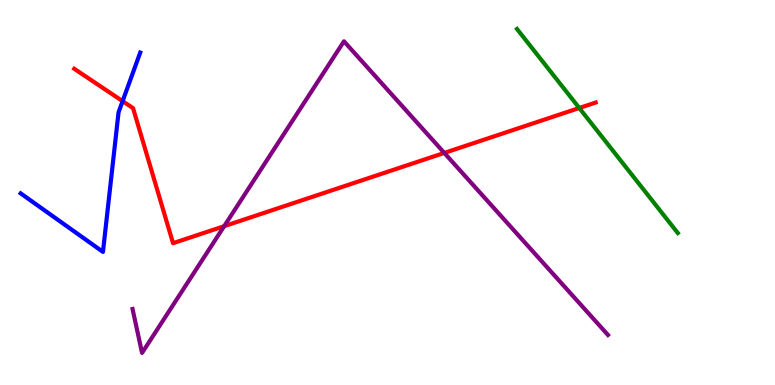[{'lines': ['blue', 'red'], 'intersections': [{'x': 1.58, 'y': 7.37}]}, {'lines': ['green', 'red'], 'intersections': [{'x': 7.47, 'y': 7.19}]}, {'lines': ['purple', 'red'], 'intersections': [{'x': 2.89, 'y': 4.13}, {'x': 5.73, 'y': 6.03}]}, {'lines': ['blue', 'green'], 'intersections': []}, {'lines': ['blue', 'purple'], 'intersections': []}, {'lines': ['green', 'purple'], 'intersections': []}]